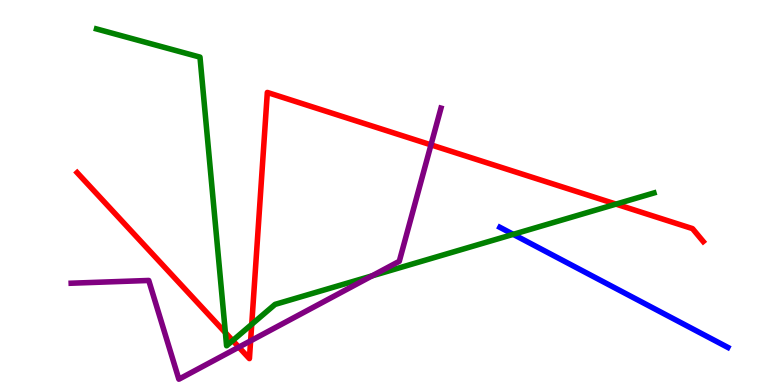[{'lines': ['blue', 'red'], 'intersections': []}, {'lines': ['green', 'red'], 'intersections': [{'x': 2.91, 'y': 1.36}, {'x': 3.0, 'y': 1.15}, {'x': 3.25, 'y': 1.58}, {'x': 7.95, 'y': 4.7}]}, {'lines': ['purple', 'red'], 'intersections': [{'x': 3.08, 'y': 0.983}, {'x': 3.23, 'y': 1.15}, {'x': 5.56, 'y': 6.24}]}, {'lines': ['blue', 'green'], 'intersections': [{'x': 6.62, 'y': 3.91}]}, {'lines': ['blue', 'purple'], 'intersections': []}, {'lines': ['green', 'purple'], 'intersections': [{'x': 4.8, 'y': 2.83}]}]